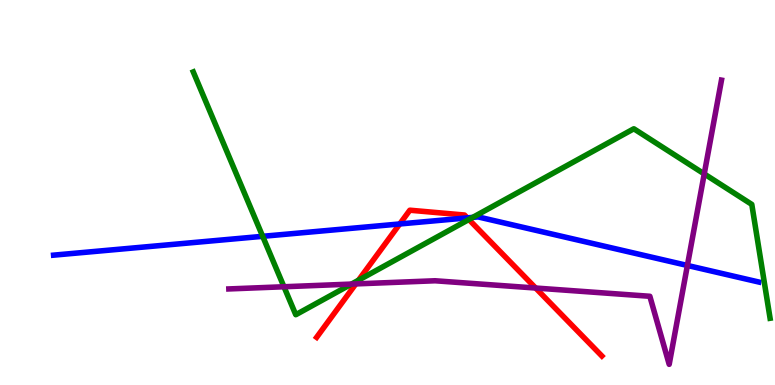[{'lines': ['blue', 'red'], 'intersections': [{'x': 5.16, 'y': 4.18}, {'x': 6.03, 'y': 4.34}]}, {'lines': ['green', 'red'], 'intersections': [{'x': 4.63, 'y': 2.72}, {'x': 6.05, 'y': 4.3}]}, {'lines': ['purple', 'red'], 'intersections': [{'x': 4.59, 'y': 2.63}, {'x': 6.91, 'y': 2.52}]}, {'lines': ['blue', 'green'], 'intersections': [{'x': 3.39, 'y': 3.86}, {'x': 6.1, 'y': 4.35}]}, {'lines': ['blue', 'purple'], 'intersections': [{'x': 8.87, 'y': 3.1}]}, {'lines': ['green', 'purple'], 'intersections': [{'x': 3.66, 'y': 2.55}, {'x': 4.54, 'y': 2.62}, {'x': 9.09, 'y': 5.48}]}]